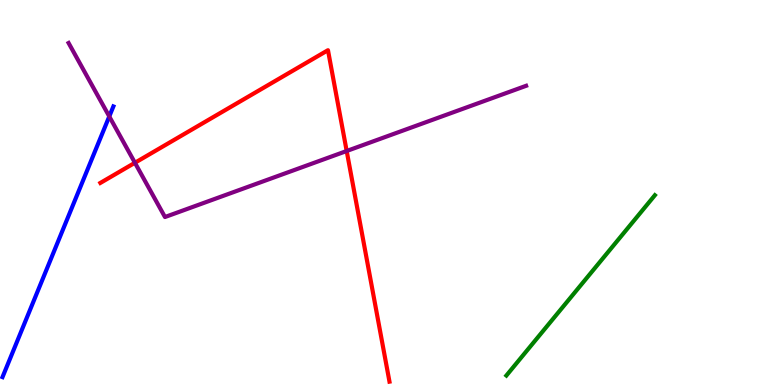[{'lines': ['blue', 'red'], 'intersections': []}, {'lines': ['green', 'red'], 'intersections': []}, {'lines': ['purple', 'red'], 'intersections': [{'x': 1.74, 'y': 5.77}, {'x': 4.47, 'y': 6.08}]}, {'lines': ['blue', 'green'], 'intersections': []}, {'lines': ['blue', 'purple'], 'intersections': [{'x': 1.41, 'y': 6.98}]}, {'lines': ['green', 'purple'], 'intersections': []}]